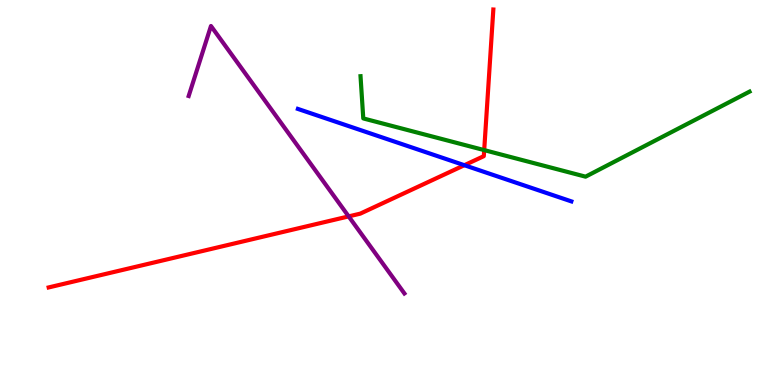[{'lines': ['blue', 'red'], 'intersections': [{'x': 5.99, 'y': 5.71}]}, {'lines': ['green', 'red'], 'intersections': [{'x': 6.25, 'y': 6.1}]}, {'lines': ['purple', 'red'], 'intersections': [{'x': 4.5, 'y': 4.38}]}, {'lines': ['blue', 'green'], 'intersections': []}, {'lines': ['blue', 'purple'], 'intersections': []}, {'lines': ['green', 'purple'], 'intersections': []}]